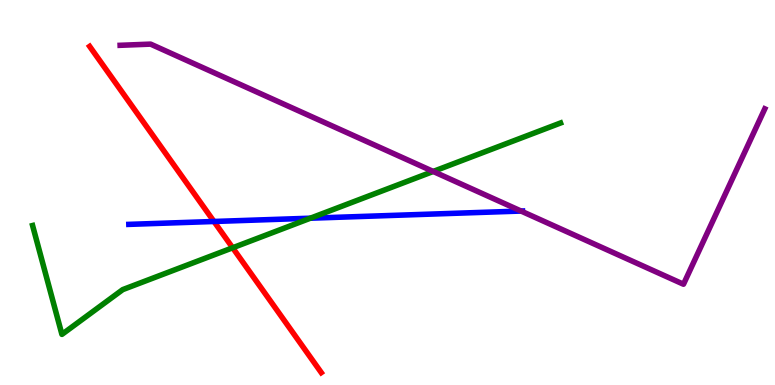[{'lines': ['blue', 'red'], 'intersections': [{'x': 2.76, 'y': 4.25}]}, {'lines': ['green', 'red'], 'intersections': [{'x': 3.0, 'y': 3.56}]}, {'lines': ['purple', 'red'], 'intersections': []}, {'lines': ['blue', 'green'], 'intersections': [{'x': 4.0, 'y': 4.33}]}, {'lines': ['blue', 'purple'], 'intersections': [{'x': 6.72, 'y': 4.52}]}, {'lines': ['green', 'purple'], 'intersections': [{'x': 5.59, 'y': 5.55}]}]